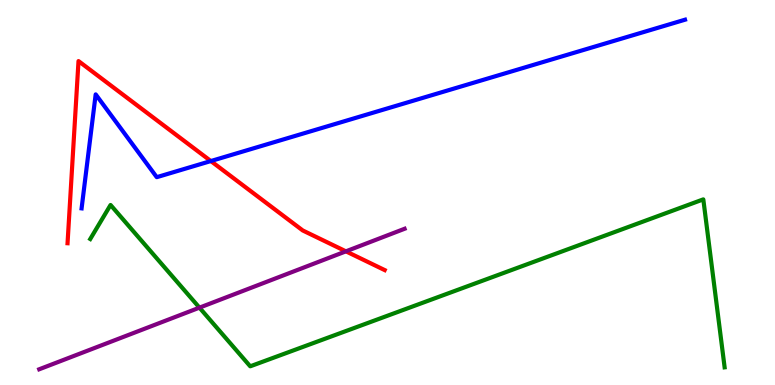[{'lines': ['blue', 'red'], 'intersections': [{'x': 2.72, 'y': 5.82}]}, {'lines': ['green', 'red'], 'intersections': []}, {'lines': ['purple', 'red'], 'intersections': [{'x': 4.46, 'y': 3.47}]}, {'lines': ['blue', 'green'], 'intersections': []}, {'lines': ['blue', 'purple'], 'intersections': []}, {'lines': ['green', 'purple'], 'intersections': [{'x': 2.57, 'y': 2.01}]}]